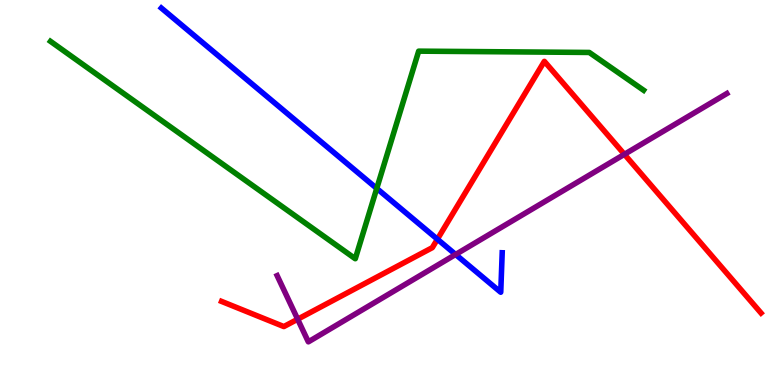[{'lines': ['blue', 'red'], 'intersections': [{'x': 5.64, 'y': 3.79}]}, {'lines': ['green', 'red'], 'intersections': []}, {'lines': ['purple', 'red'], 'intersections': [{'x': 3.84, 'y': 1.71}, {'x': 8.06, 'y': 5.99}]}, {'lines': ['blue', 'green'], 'intersections': [{'x': 4.86, 'y': 5.11}]}, {'lines': ['blue', 'purple'], 'intersections': [{'x': 5.88, 'y': 3.39}]}, {'lines': ['green', 'purple'], 'intersections': []}]